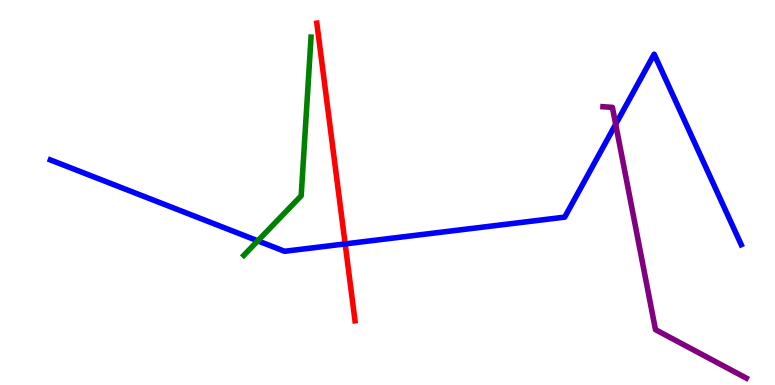[{'lines': ['blue', 'red'], 'intersections': [{'x': 4.45, 'y': 3.66}]}, {'lines': ['green', 'red'], 'intersections': []}, {'lines': ['purple', 'red'], 'intersections': []}, {'lines': ['blue', 'green'], 'intersections': [{'x': 3.33, 'y': 3.74}]}, {'lines': ['blue', 'purple'], 'intersections': [{'x': 7.94, 'y': 6.77}]}, {'lines': ['green', 'purple'], 'intersections': []}]